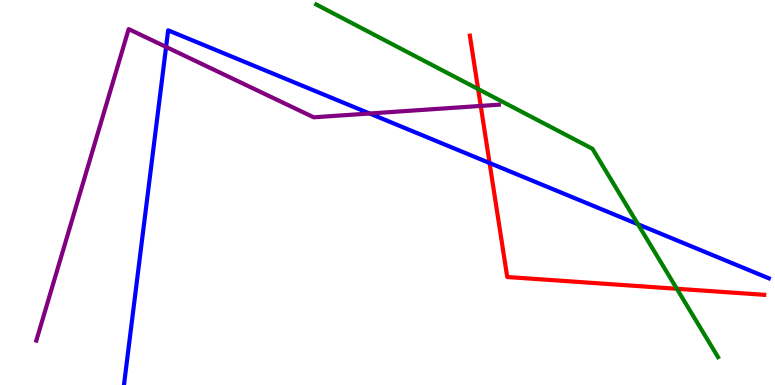[{'lines': ['blue', 'red'], 'intersections': [{'x': 6.32, 'y': 5.77}]}, {'lines': ['green', 'red'], 'intersections': [{'x': 6.17, 'y': 7.69}, {'x': 8.73, 'y': 2.5}]}, {'lines': ['purple', 'red'], 'intersections': [{'x': 6.2, 'y': 7.25}]}, {'lines': ['blue', 'green'], 'intersections': [{'x': 8.23, 'y': 4.17}]}, {'lines': ['blue', 'purple'], 'intersections': [{'x': 2.14, 'y': 8.78}, {'x': 4.77, 'y': 7.05}]}, {'lines': ['green', 'purple'], 'intersections': []}]